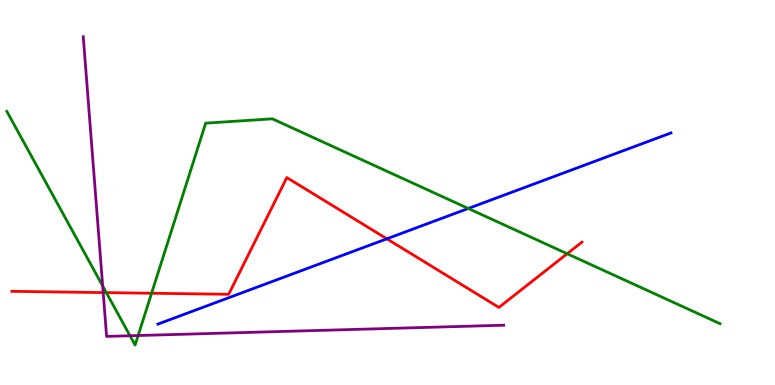[{'lines': ['blue', 'red'], 'intersections': [{'x': 4.99, 'y': 3.8}]}, {'lines': ['green', 'red'], 'intersections': [{'x': 1.37, 'y': 2.4}, {'x': 1.96, 'y': 2.38}, {'x': 7.32, 'y': 3.41}]}, {'lines': ['purple', 'red'], 'intersections': [{'x': 1.33, 'y': 2.4}]}, {'lines': ['blue', 'green'], 'intersections': [{'x': 6.04, 'y': 4.59}]}, {'lines': ['blue', 'purple'], 'intersections': []}, {'lines': ['green', 'purple'], 'intersections': [{'x': 1.32, 'y': 2.57}, {'x': 1.68, 'y': 1.28}, {'x': 1.78, 'y': 1.29}]}]